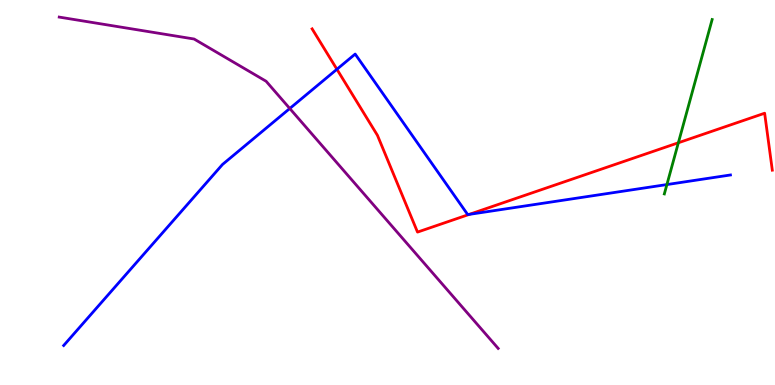[{'lines': ['blue', 'red'], 'intersections': [{'x': 4.35, 'y': 8.2}, {'x': 6.06, 'y': 4.43}]}, {'lines': ['green', 'red'], 'intersections': [{'x': 8.75, 'y': 6.29}]}, {'lines': ['purple', 'red'], 'intersections': []}, {'lines': ['blue', 'green'], 'intersections': [{'x': 8.61, 'y': 5.21}]}, {'lines': ['blue', 'purple'], 'intersections': [{'x': 3.74, 'y': 7.18}]}, {'lines': ['green', 'purple'], 'intersections': []}]